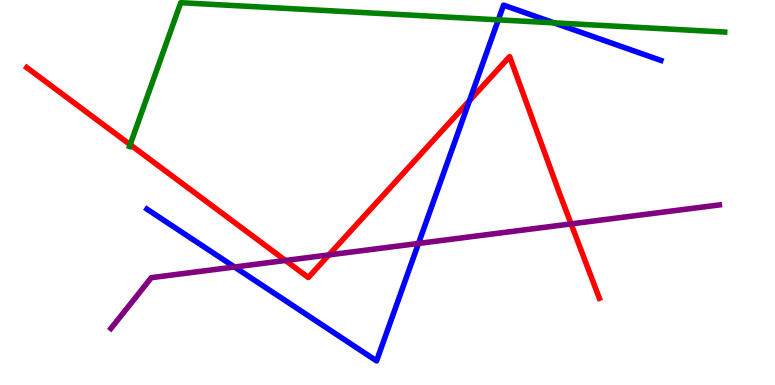[{'lines': ['blue', 'red'], 'intersections': [{'x': 6.06, 'y': 7.39}]}, {'lines': ['green', 'red'], 'intersections': [{'x': 1.68, 'y': 6.24}]}, {'lines': ['purple', 'red'], 'intersections': [{'x': 3.68, 'y': 3.23}, {'x': 4.24, 'y': 3.38}, {'x': 7.37, 'y': 4.18}]}, {'lines': ['blue', 'green'], 'intersections': [{'x': 6.43, 'y': 9.48}, {'x': 7.15, 'y': 9.41}]}, {'lines': ['blue', 'purple'], 'intersections': [{'x': 3.03, 'y': 3.06}, {'x': 5.4, 'y': 3.68}]}, {'lines': ['green', 'purple'], 'intersections': []}]